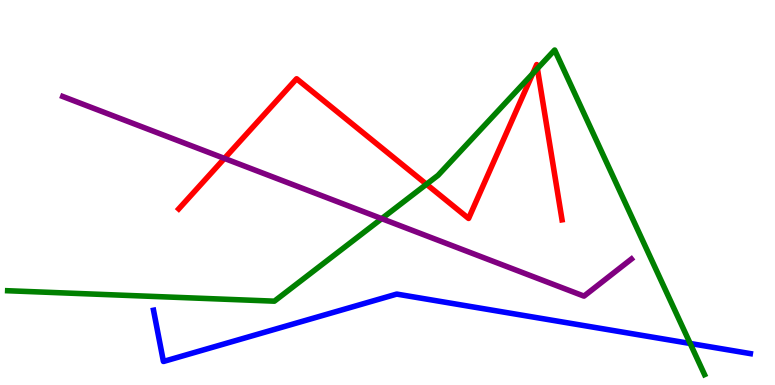[{'lines': ['blue', 'red'], 'intersections': []}, {'lines': ['green', 'red'], 'intersections': [{'x': 5.5, 'y': 5.21}, {'x': 6.87, 'y': 8.09}, {'x': 6.93, 'y': 8.22}]}, {'lines': ['purple', 'red'], 'intersections': [{'x': 2.9, 'y': 5.89}]}, {'lines': ['blue', 'green'], 'intersections': [{'x': 8.91, 'y': 1.08}]}, {'lines': ['blue', 'purple'], 'intersections': []}, {'lines': ['green', 'purple'], 'intersections': [{'x': 4.93, 'y': 4.32}]}]